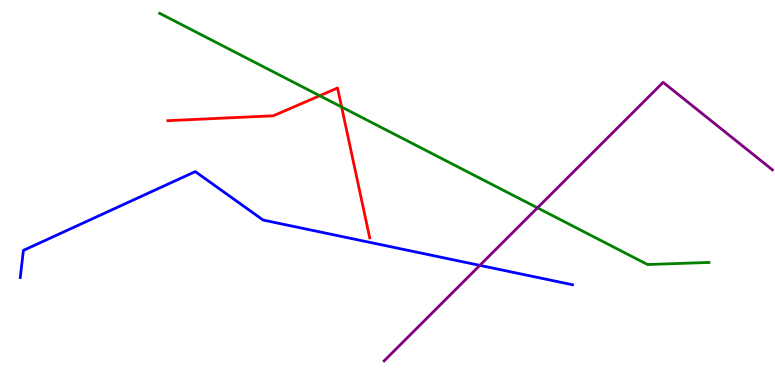[{'lines': ['blue', 'red'], 'intersections': []}, {'lines': ['green', 'red'], 'intersections': [{'x': 4.13, 'y': 7.51}, {'x': 4.41, 'y': 7.22}]}, {'lines': ['purple', 'red'], 'intersections': []}, {'lines': ['blue', 'green'], 'intersections': []}, {'lines': ['blue', 'purple'], 'intersections': [{'x': 6.19, 'y': 3.11}]}, {'lines': ['green', 'purple'], 'intersections': [{'x': 6.93, 'y': 4.6}]}]